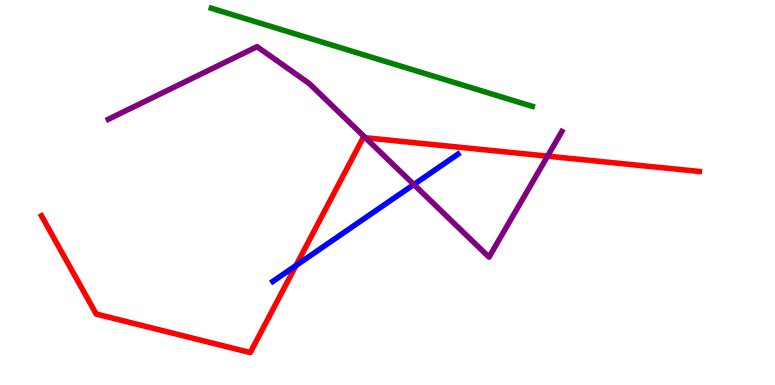[{'lines': ['blue', 'red'], 'intersections': [{'x': 3.82, 'y': 3.1}]}, {'lines': ['green', 'red'], 'intersections': []}, {'lines': ['purple', 'red'], 'intersections': [{'x': 4.71, 'y': 6.42}, {'x': 7.07, 'y': 5.94}]}, {'lines': ['blue', 'green'], 'intersections': []}, {'lines': ['blue', 'purple'], 'intersections': [{'x': 5.34, 'y': 5.21}]}, {'lines': ['green', 'purple'], 'intersections': []}]